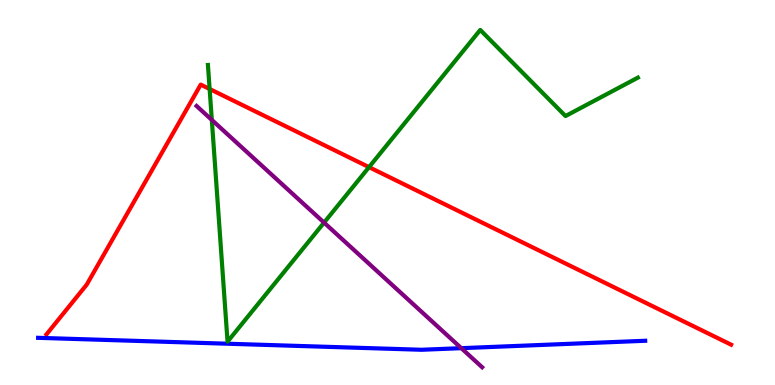[{'lines': ['blue', 'red'], 'intersections': []}, {'lines': ['green', 'red'], 'intersections': [{'x': 2.7, 'y': 7.69}, {'x': 4.76, 'y': 5.66}]}, {'lines': ['purple', 'red'], 'intersections': []}, {'lines': ['blue', 'green'], 'intersections': []}, {'lines': ['blue', 'purple'], 'intersections': [{'x': 5.95, 'y': 0.957}]}, {'lines': ['green', 'purple'], 'intersections': [{'x': 2.73, 'y': 6.88}, {'x': 4.18, 'y': 4.22}]}]